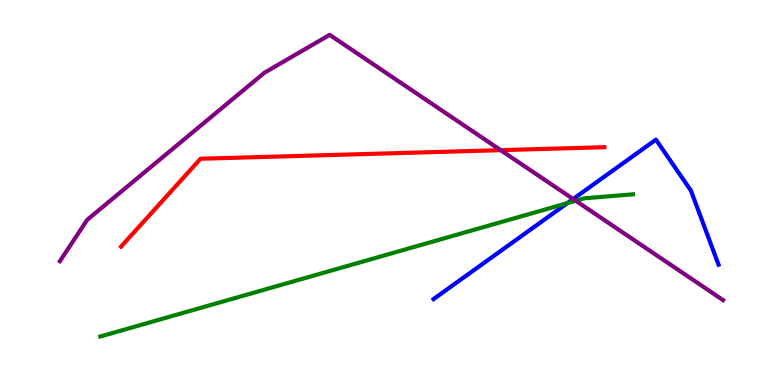[{'lines': ['blue', 'red'], 'intersections': []}, {'lines': ['green', 'red'], 'intersections': []}, {'lines': ['purple', 'red'], 'intersections': [{'x': 6.46, 'y': 6.1}]}, {'lines': ['blue', 'green'], 'intersections': [{'x': 7.32, 'y': 4.72}]}, {'lines': ['blue', 'purple'], 'intersections': [{'x': 7.4, 'y': 4.83}]}, {'lines': ['green', 'purple'], 'intersections': [{'x': 7.43, 'y': 4.78}]}]